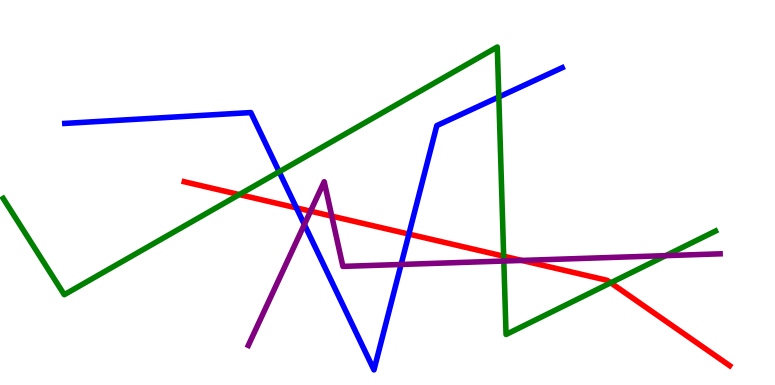[{'lines': ['blue', 'red'], 'intersections': [{'x': 3.82, 'y': 4.6}, {'x': 5.28, 'y': 3.92}]}, {'lines': ['green', 'red'], 'intersections': [{'x': 3.09, 'y': 4.95}, {'x': 6.5, 'y': 3.35}, {'x': 7.88, 'y': 2.65}]}, {'lines': ['purple', 'red'], 'intersections': [{'x': 4.01, 'y': 4.51}, {'x': 4.28, 'y': 4.39}, {'x': 6.73, 'y': 3.24}]}, {'lines': ['blue', 'green'], 'intersections': [{'x': 3.6, 'y': 5.54}, {'x': 6.44, 'y': 7.48}]}, {'lines': ['blue', 'purple'], 'intersections': [{'x': 3.93, 'y': 4.17}, {'x': 5.18, 'y': 3.13}]}, {'lines': ['green', 'purple'], 'intersections': [{'x': 6.5, 'y': 3.22}, {'x': 8.59, 'y': 3.36}]}]